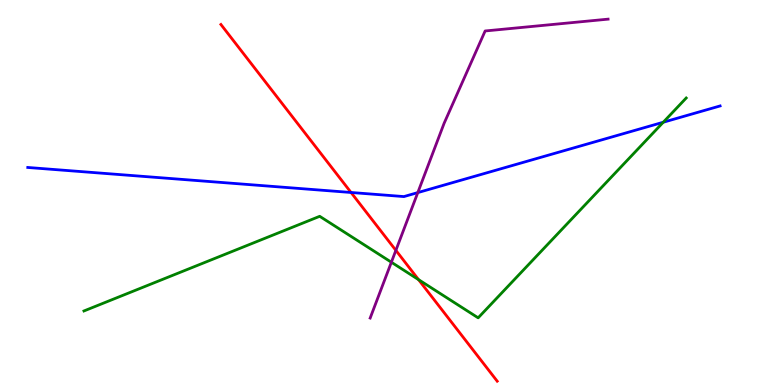[{'lines': ['blue', 'red'], 'intersections': [{'x': 4.53, 'y': 5.0}]}, {'lines': ['green', 'red'], 'intersections': [{'x': 5.4, 'y': 2.74}]}, {'lines': ['purple', 'red'], 'intersections': [{'x': 5.11, 'y': 3.5}]}, {'lines': ['blue', 'green'], 'intersections': [{'x': 8.56, 'y': 6.83}]}, {'lines': ['blue', 'purple'], 'intersections': [{'x': 5.39, 'y': 5.0}]}, {'lines': ['green', 'purple'], 'intersections': [{'x': 5.05, 'y': 3.19}]}]